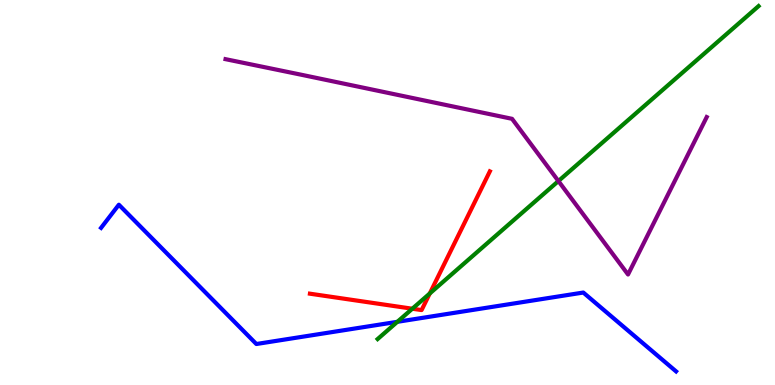[{'lines': ['blue', 'red'], 'intersections': []}, {'lines': ['green', 'red'], 'intersections': [{'x': 5.32, 'y': 1.98}, {'x': 5.55, 'y': 2.38}]}, {'lines': ['purple', 'red'], 'intersections': []}, {'lines': ['blue', 'green'], 'intersections': [{'x': 5.13, 'y': 1.64}]}, {'lines': ['blue', 'purple'], 'intersections': []}, {'lines': ['green', 'purple'], 'intersections': [{'x': 7.21, 'y': 5.3}]}]